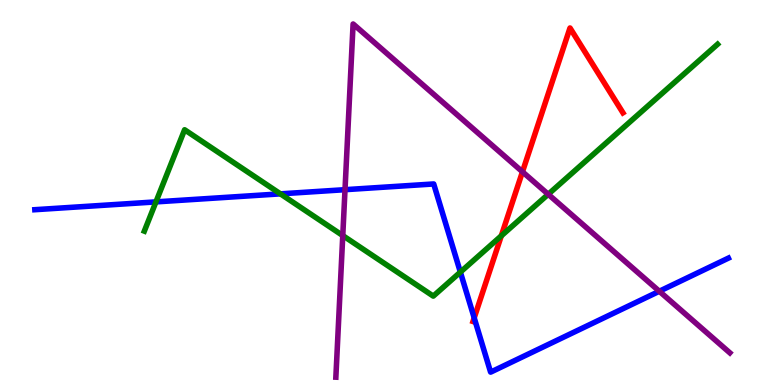[{'lines': ['blue', 'red'], 'intersections': [{'x': 6.12, 'y': 1.74}]}, {'lines': ['green', 'red'], 'intersections': [{'x': 6.47, 'y': 3.87}]}, {'lines': ['purple', 'red'], 'intersections': [{'x': 6.74, 'y': 5.54}]}, {'lines': ['blue', 'green'], 'intersections': [{'x': 2.01, 'y': 4.76}, {'x': 3.62, 'y': 4.96}, {'x': 5.94, 'y': 2.93}]}, {'lines': ['blue', 'purple'], 'intersections': [{'x': 4.45, 'y': 5.07}, {'x': 8.51, 'y': 2.43}]}, {'lines': ['green', 'purple'], 'intersections': [{'x': 4.42, 'y': 3.88}, {'x': 7.07, 'y': 4.95}]}]